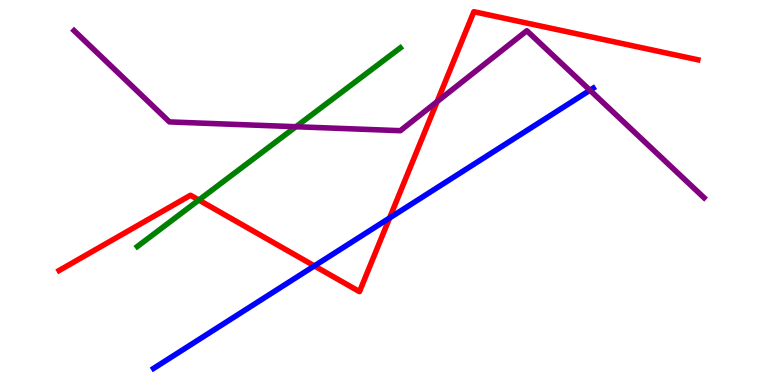[{'lines': ['blue', 'red'], 'intersections': [{'x': 4.06, 'y': 3.09}, {'x': 5.03, 'y': 4.34}]}, {'lines': ['green', 'red'], 'intersections': [{'x': 2.57, 'y': 4.8}]}, {'lines': ['purple', 'red'], 'intersections': [{'x': 5.64, 'y': 7.36}]}, {'lines': ['blue', 'green'], 'intersections': []}, {'lines': ['blue', 'purple'], 'intersections': [{'x': 7.61, 'y': 7.66}]}, {'lines': ['green', 'purple'], 'intersections': [{'x': 3.82, 'y': 6.71}]}]